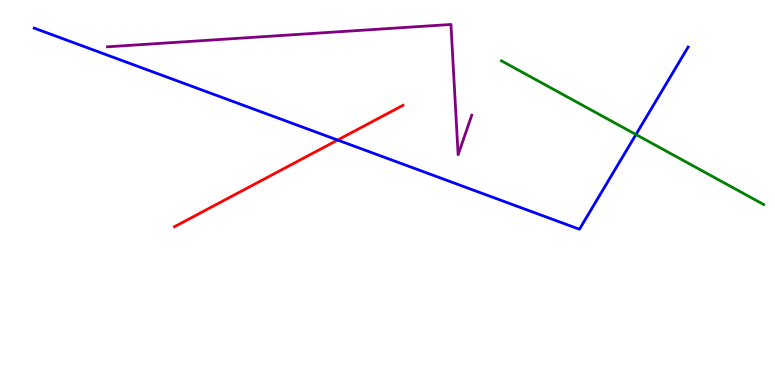[{'lines': ['blue', 'red'], 'intersections': [{'x': 4.36, 'y': 6.36}]}, {'lines': ['green', 'red'], 'intersections': []}, {'lines': ['purple', 'red'], 'intersections': []}, {'lines': ['blue', 'green'], 'intersections': [{'x': 8.21, 'y': 6.51}]}, {'lines': ['blue', 'purple'], 'intersections': []}, {'lines': ['green', 'purple'], 'intersections': []}]